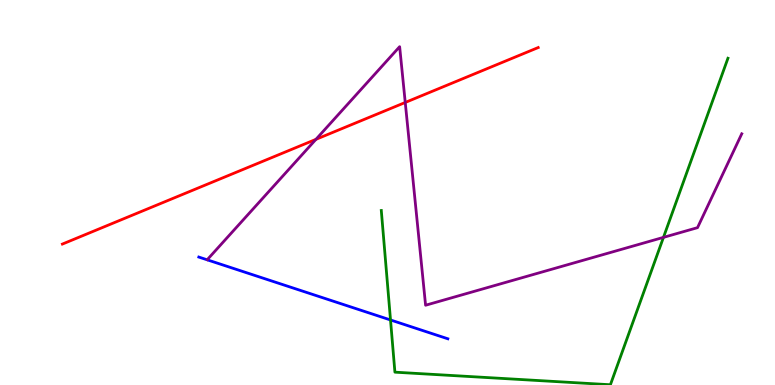[{'lines': ['blue', 'red'], 'intersections': []}, {'lines': ['green', 'red'], 'intersections': []}, {'lines': ['purple', 'red'], 'intersections': [{'x': 4.08, 'y': 6.38}, {'x': 5.23, 'y': 7.34}]}, {'lines': ['blue', 'green'], 'intersections': [{'x': 5.04, 'y': 1.69}]}, {'lines': ['blue', 'purple'], 'intersections': []}, {'lines': ['green', 'purple'], 'intersections': [{'x': 8.56, 'y': 3.83}]}]